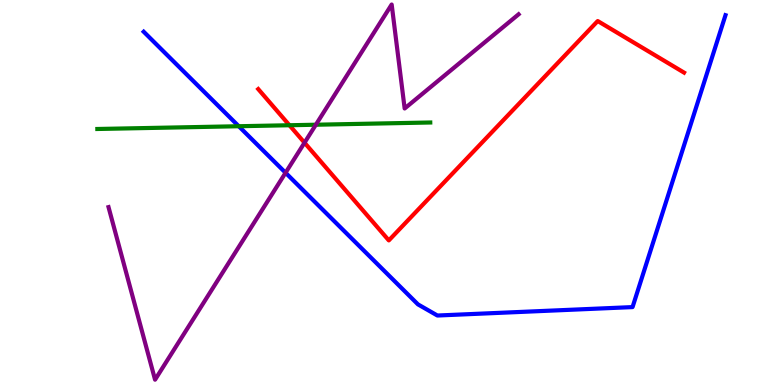[{'lines': ['blue', 'red'], 'intersections': []}, {'lines': ['green', 'red'], 'intersections': [{'x': 3.73, 'y': 6.75}]}, {'lines': ['purple', 'red'], 'intersections': [{'x': 3.93, 'y': 6.29}]}, {'lines': ['blue', 'green'], 'intersections': [{'x': 3.08, 'y': 6.72}]}, {'lines': ['blue', 'purple'], 'intersections': [{'x': 3.68, 'y': 5.51}]}, {'lines': ['green', 'purple'], 'intersections': [{'x': 4.08, 'y': 6.76}]}]